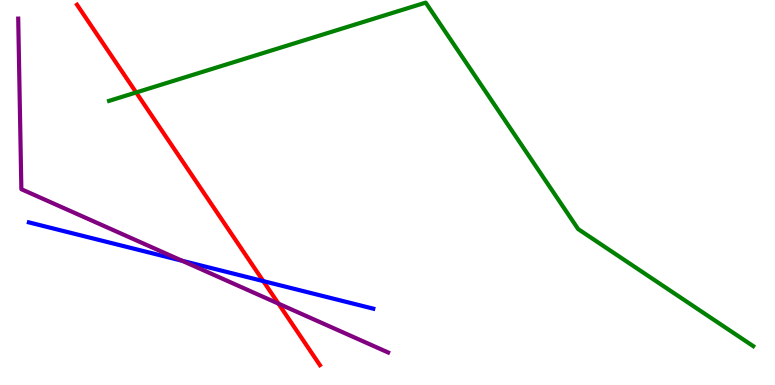[{'lines': ['blue', 'red'], 'intersections': [{'x': 3.4, 'y': 2.7}]}, {'lines': ['green', 'red'], 'intersections': [{'x': 1.76, 'y': 7.6}]}, {'lines': ['purple', 'red'], 'intersections': [{'x': 3.59, 'y': 2.11}]}, {'lines': ['blue', 'green'], 'intersections': []}, {'lines': ['blue', 'purple'], 'intersections': [{'x': 2.35, 'y': 3.23}]}, {'lines': ['green', 'purple'], 'intersections': []}]